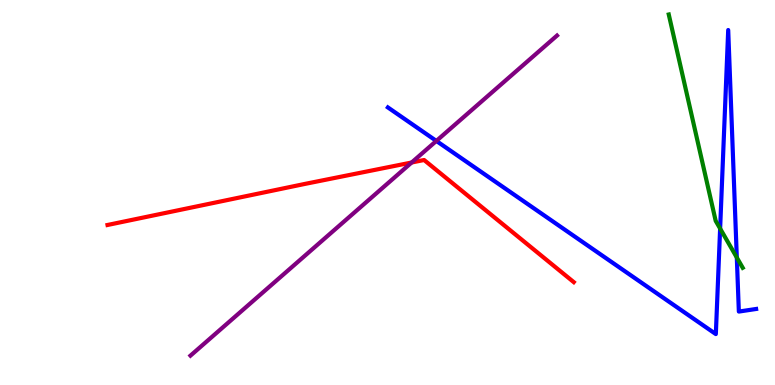[{'lines': ['blue', 'red'], 'intersections': []}, {'lines': ['green', 'red'], 'intersections': []}, {'lines': ['purple', 'red'], 'intersections': [{'x': 5.31, 'y': 5.78}]}, {'lines': ['blue', 'green'], 'intersections': [{'x': 9.29, 'y': 4.06}, {'x': 9.51, 'y': 3.31}]}, {'lines': ['blue', 'purple'], 'intersections': [{'x': 5.63, 'y': 6.34}]}, {'lines': ['green', 'purple'], 'intersections': []}]